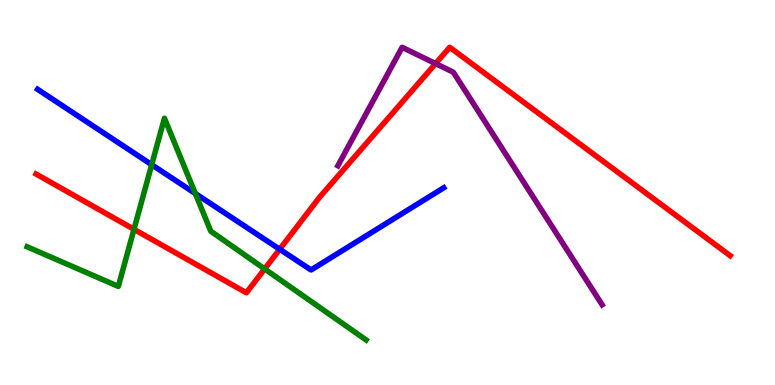[{'lines': ['blue', 'red'], 'intersections': [{'x': 3.61, 'y': 3.53}]}, {'lines': ['green', 'red'], 'intersections': [{'x': 1.73, 'y': 4.04}, {'x': 3.41, 'y': 3.02}]}, {'lines': ['purple', 'red'], 'intersections': [{'x': 5.62, 'y': 8.35}]}, {'lines': ['blue', 'green'], 'intersections': [{'x': 1.96, 'y': 5.72}, {'x': 2.52, 'y': 4.97}]}, {'lines': ['blue', 'purple'], 'intersections': []}, {'lines': ['green', 'purple'], 'intersections': []}]